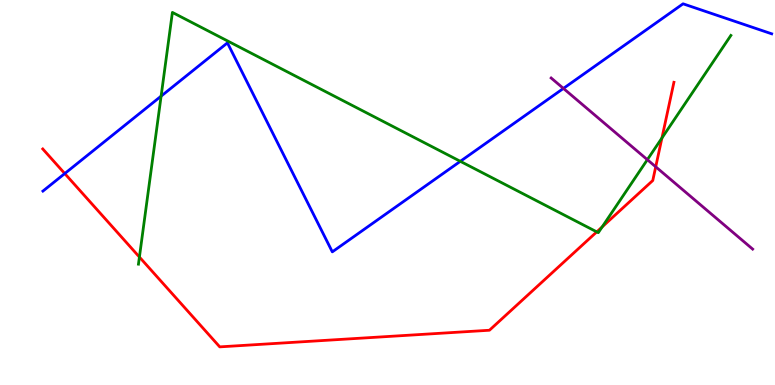[{'lines': ['blue', 'red'], 'intersections': [{'x': 0.836, 'y': 5.49}]}, {'lines': ['green', 'red'], 'intersections': [{'x': 1.8, 'y': 3.32}, {'x': 7.7, 'y': 3.98}, {'x': 7.77, 'y': 4.11}, {'x': 8.54, 'y': 6.42}]}, {'lines': ['purple', 'red'], 'intersections': [{'x': 8.46, 'y': 5.67}]}, {'lines': ['blue', 'green'], 'intersections': [{'x': 2.08, 'y': 7.5}, {'x': 5.94, 'y': 5.81}]}, {'lines': ['blue', 'purple'], 'intersections': [{'x': 7.27, 'y': 7.7}]}, {'lines': ['green', 'purple'], 'intersections': [{'x': 8.35, 'y': 5.85}]}]